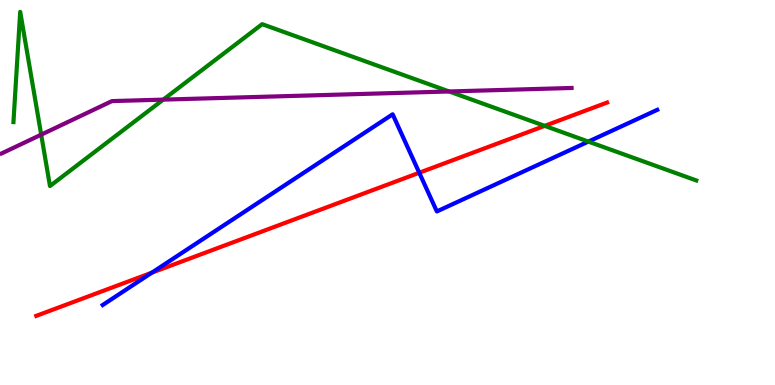[{'lines': ['blue', 'red'], 'intersections': [{'x': 1.96, 'y': 2.92}, {'x': 5.41, 'y': 5.51}]}, {'lines': ['green', 'red'], 'intersections': [{'x': 7.03, 'y': 6.73}]}, {'lines': ['purple', 'red'], 'intersections': []}, {'lines': ['blue', 'green'], 'intersections': [{'x': 7.59, 'y': 6.32}]}, {'lines': ['blue', 'purple'], 'intersections': []}, {'lines': ['green', 'purple'], 'intersections': [{'x': 0.532, 'y': 6.5}, {'x': 2.11, 'y': 7.41}, {'x': 5.8, 'y': 7.62}]}]